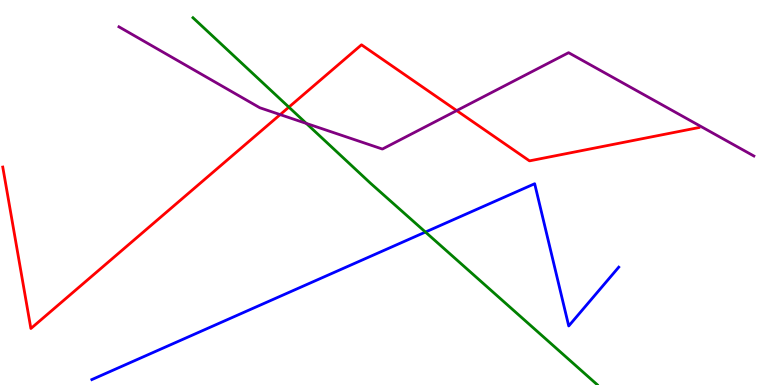[{'lines': ['blue', 'red'], 'intersections': []}, {'lines': ['green', 'red'], 'intersections': [{'x': 3.73, 'y': 7.22}]}, {'lines': ['purple', 'red'], 'intersections': [{'x': 3.61, 'y': 7.02}, {'x': 5.89, 'y': 7.13}]}, {'lines': ['blue', 'green'], 'intersections': [{'x': 5.49, 'y': 3.97}]}, {'lines': ['blue', 'purple'], 'intersections': []}, {'lines': ['green', 'purple'], 'intersections': [{'x': 3.95, 'y': 6.79}]}]